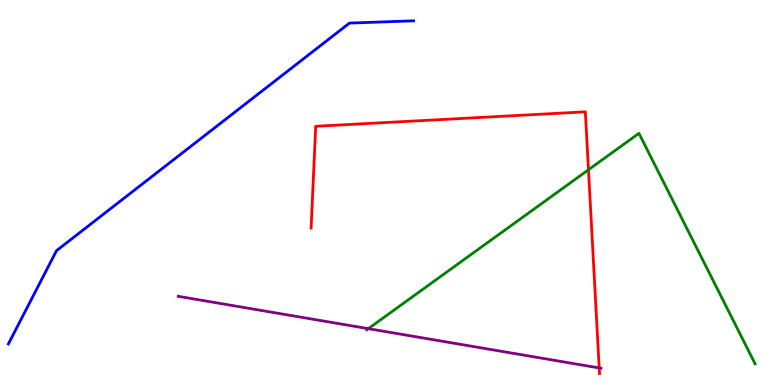[{'lines': ['blue', 'red'], 'intersections': []}, {'lines': ['green', 'red'], 'intersections': [{'x': 7.59, 'y': 5.59}]}, {'lines': ['purple', 'red'], 'intersections': [{'x': 7.73, 'y': 0.443}]}, {'lines': ['blue', 'green'], 'intersections': []}, {'lines': ['blue', 'purple'], 'intersections': []}, {'lines': ['green', 'purple'], 'intersections': [{'x': 4.75, 'y': 1.46}]}]